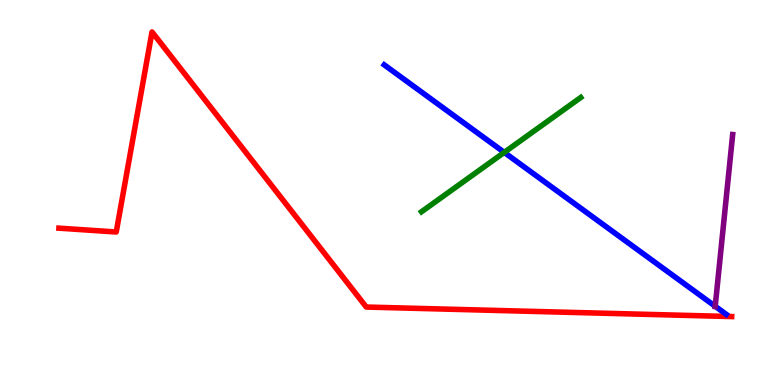[{'lines': ['blue', 'red'], 'intersections': []}, {'lines': ['green', 'red'], 'intersections': []}, {'lines': ['purple', 'red'], 'intersections': []}, {'lines': ['blue', 'green'], 'intersections': [{'x': 6.51, 'y': 6.04}]}, {'lines': ['blue', 'purple'], 'intersections': [{'x': 9.23, 'y': 2.04}]}, {'lines': ['green', 'purple'], 'intersections': []}]